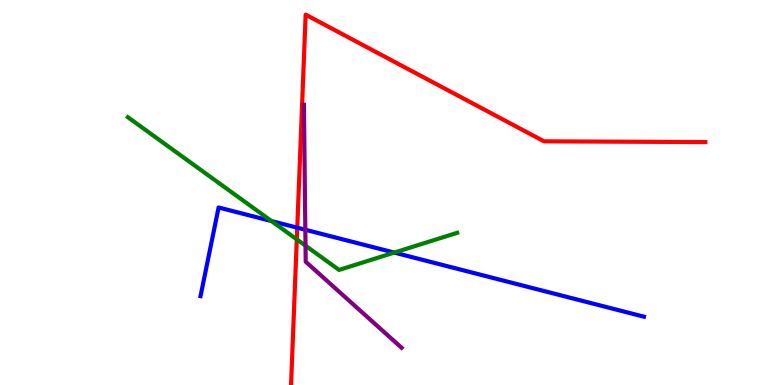[{'lines': ['blue', 'red'], 'intersections': [{'x': 3.84, 'y': 4.09}]}, {'lines': ['green', 'red'], 'intersections': [{'x': 3.83, 'y': 3.78}]}, {'lines': ['purple', 'red'], 'intersections': []}, {'lines': ['blue', 'green'], 'intersections': [{'x': 3.5, 'y': 4.26}, {'x': 5.09, 'y': 3.44}]}, {'lines': ['blue', 'purple'], 'intersections': [{'x': 3.94, 'y': 4.03}]}, {'lines': ['green', 'purple'], 'intersections': [{'x': 3.94, 'y': 3.62}]}]